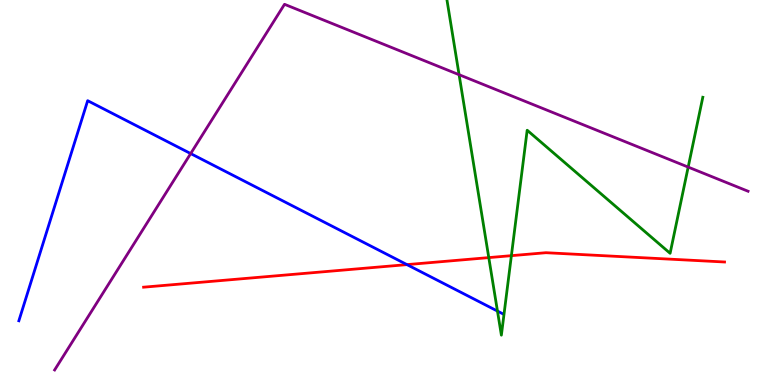[{'lines': ['blue', 'red'], 'intersections': [{'x': 5.25, 'y': 3.13}]}, {'lines': ['green', 'red'], 'intersections': [{'x': 6.31, 'y': 3.31}, {'x': 6.6, 'y': 3.36}]}, {'lines': ['purple', 'red'], 'intersections': []}, {'lines': ['blue', 'green'], 'intersections': [{'x': 6.42, 'y': 1.92}]}, {'lines': ['blue', 'purple'], 'intersections': [{'x': 2.46, 'y': 6.01}]}, {'lines': ['green', 'purple'], 'intersections': [{'x': 5.92, 'y': 8.06}, {'x': 8.88, 'y': 5.66}]}]